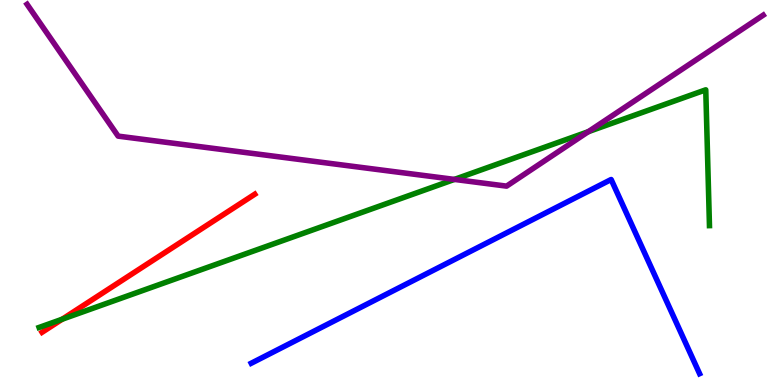[{'lines': ['blue', 'red'], 'intersections': []}, {'lines': ['green', 'red'], 'intersections': [{'x': 0.803, 'y': 1.71}]}, {'lines': ['purple', 'red'], 'intersections': []}, {'lines': ['blue', 'green'], 'intersections': []}, {'lines': ['blue', 'purple'], 'intersections': []}, {'lines': ['green', 'purple'], 'intersections': [{'x': 5.86, 'y': 5.34}, {'x': 7.59, 'y': 6.58}]}]